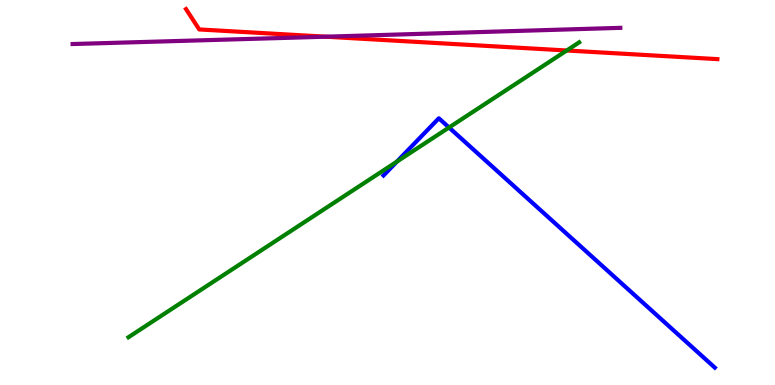[{'lines': ['blue', 'red'], 'intersections': []}, {'lines': ['green', 'red'], 'intersections': [{'x': 7.31, 'y': 8.69}]}, {'lines': ['purple', 'red'], 'intersections': [{'x': 4.2, 'y': 9.05}]}, {'lines': ['blue', 'green'], 'intersections': [{'x': 5.12, 'y': 5.8}, {'x': 5.79, 'y': 6.69}]}, {'lines': ['blue', 'purple'], 'intersections': []}, {'lines': ['green', 'purple'], 'intersections': []}]